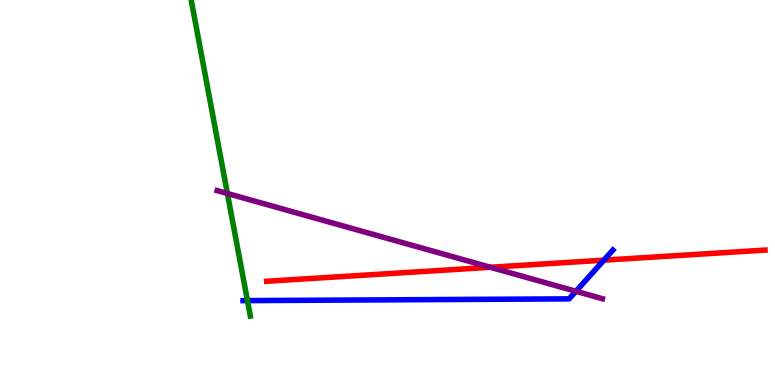[{'lines': ['blue', 'red'], 'intersections': [{'x': 7.79, 'y': 3.24}]}, {'lines': ['green', 'red'], 'intersections': []}, {'lines': ['purple', 'red'], 'intersections': [{'x': 6.33, 'y': 3.06}]}, {'lines': ['blue', 'green'], 'intersections': [{'x': 3.19, 'y': 2.19}]}, {'lines': ['blue', 'purple'], 'intersections': [{'x': 7.43, 'y': 2.43}]}, {'lines': ['green', 'purple'], 'intersections': [{'x': 2.93, 'y': 4.97}]}]